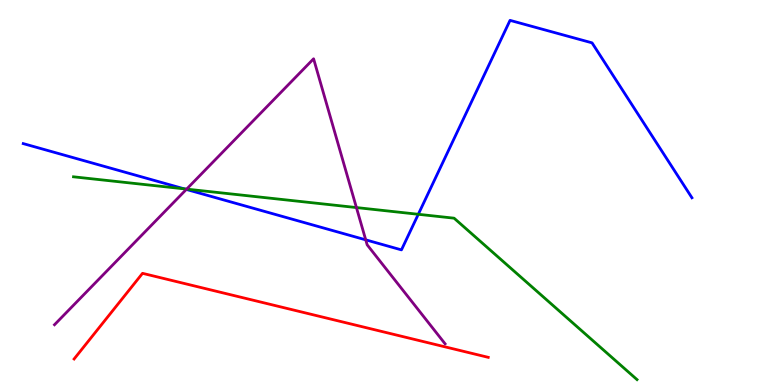[{'lines': ['blue', 'red'], 'intersections': []}, {'lines': ['green', 'red'], 'intersections': []}, {'lines': ['purple', 'red'], 'intersections': []}, {'lines': ['blue', 'green'], 'intersections': [{'x': 2.38, 'y': 5.09}, {'x': 5.4, 'y': 4.43}]}, {'lines': ['blue', 'purple'], 'intersections': [{'x': 2.4, 'y': 5.08}, {'x': 4.72, 'y': 3.77}]}, {'lines': ['green', 'purple'], 'intersections': [{'x': 2.41, 'y': 5.09}, {'x': 4.6, 'y': 4.61}]}]